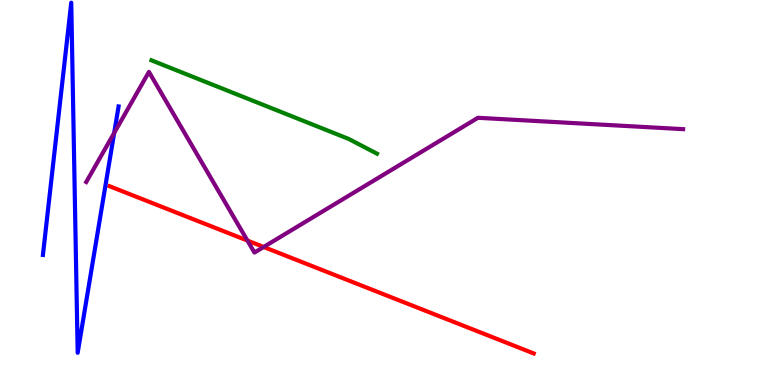[{'lines': ['blue', 'red'], 'intersections': []}, {'lines': ['green', 'red'], 'intersections': []}, {'lines': ['purple', 'red'], 'intersections': [{'x': 3.19, 'y': 3.75}, {'x': 3.4, 'y': 3.59}]}, {'lines': ['blue', 'green'], 'intersections': []}, {'lines': ['blue', 'purple'], 'intersections': [{'x': 1.47, 'y': 6.55}]}, {'lines': ['green', 'purple'], 'intersections': []}]